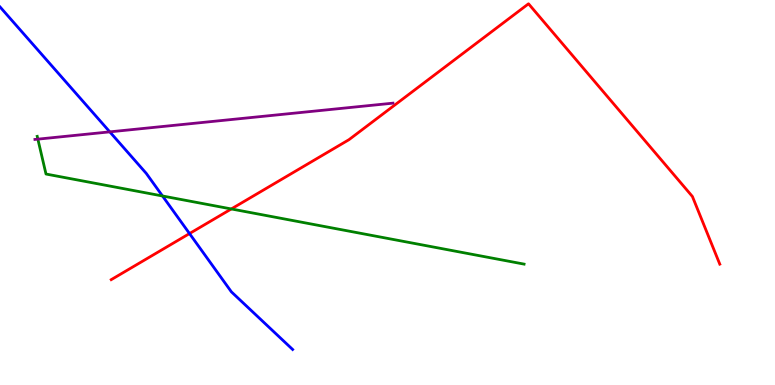[{'lines': ['blue', 'red'], 'intersections': [{'x': 2.45, 'y': 3.93}]}, {'lines': ['green', 'red'], 'intersections': [{'x': 2.98, 'y': 4.57}]}, {'lines': ['purple', 'red'], 'intersections': []}, {'lines': ['blue', 'green'], 'intersections': [{'x': 2.1, 'y': 4.91}]}, {'lines': ['blue', 'purple'], 'intersections': [{'x': 1.42, 'y': 6.58}]}, {'lines': ['green', 'purple'], 'intersections': [{'x': 0.489, 'y': 6.39}]}]